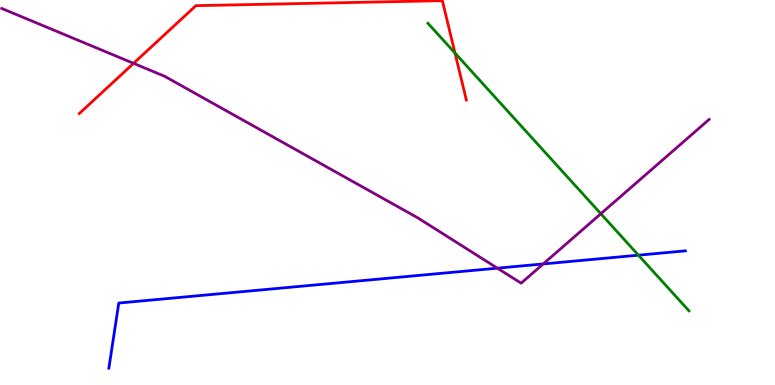[{'lines': ['blue', 'red'], 'intersections': []}, {'lines': ['green', 'red'], 'intersections': [{'x': 5.87, 'y': 8.62}]}, {'lines': ['purple', 'red'], 'intersections': [{'x': 1.72, 'y': 8.35}]}, {'lines': ['blue', 'green'], 'intersections': [{'x': 8.24, 'y': 3.37}]}, {'lines': ['blue', 'purple'], 'intersections': [{'x': 6.42, 'y': 3.03}, {'x': 7.01, 'y': 3.14}]}, {'lines': ['green', 'purple'], 'intersections': [{'x': 7.75, 'y': 4.45}]}]